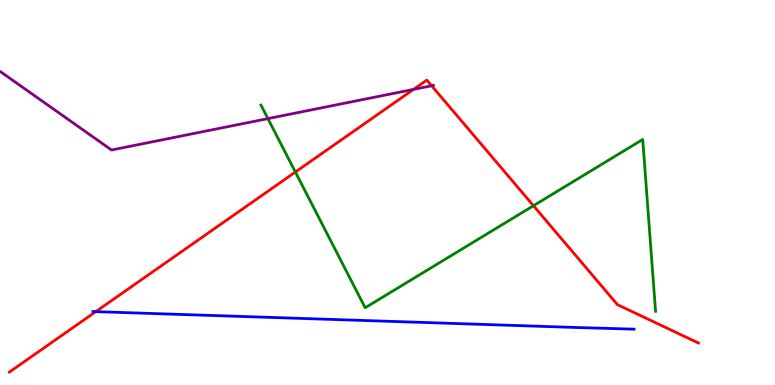[{'lines': ['blue', 'red'], 'intersections': [{'x': 1.24, 'y': 1.91}]}, {'lines': ['green', 'red'], 'intersections': [{'x': 3.81, 'y': 5.53}, {'x': 6.88, 'y': 4.66}]}, {'lines': ['purple', 'red'], 'intersections': [{'x': 5.34, 'y': 7.68}, {'x': 5.57, 'y': 7.77}]}, {'lines': ['blue', 'green'], 'intersections': []}, {'lines': ['blue', 'purple'], 'intersections': []}, {'lines': ['green', 'purple'], 'intersections': [{'x': 3.46, 'y': 6.92}]}]